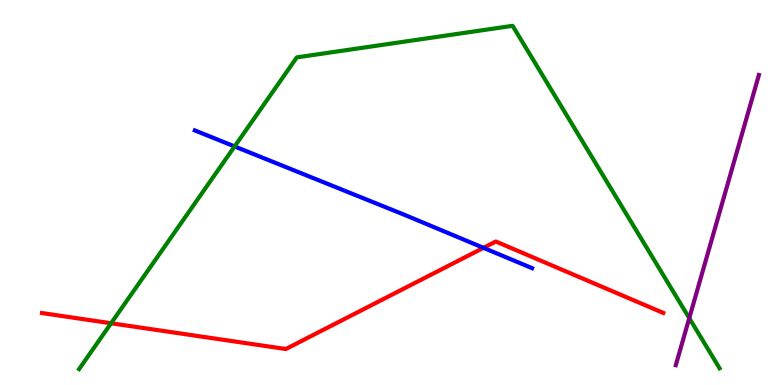[{'lines': ['blue', 'red'], 'intersections': [{'x': 6.24, 'y': 3.56}]}, {'lines': ['green', 'red'], 'intersections': [{'x': 1.43, 'y': 1.6}]}, {'lines': ['purple', 'red'], 'intersections': []}, {'lines': ['blue', 'green'], 'intersections': [{'x': 3.03, 'y': 6.2}]}, {'lines': ['blue', 'purple'], 'intersections': []}, {'lines': ['green', 'purple'], 'intersections': [{'x': 8.89, 'y': 1.74}]}]